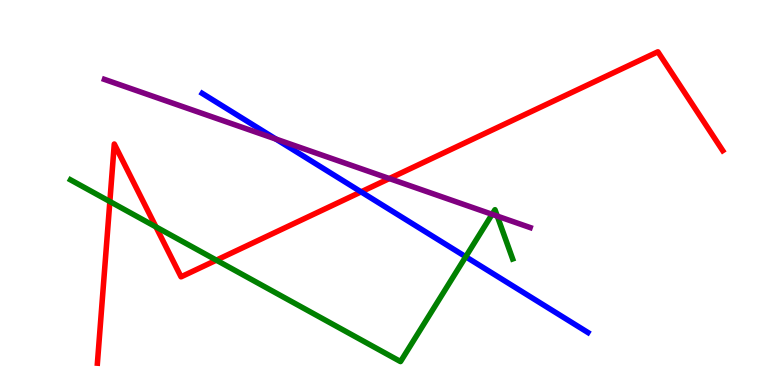[{'lines': ['blue', 'red'], 'intersections': [{'x': 4.66, 'y': 5.02}]}, {'lines': ['green', 'red'], 'intersections': [{'x': 1.42, 'y': 4.77}, {'x': 2.01, 'y': 4.11}, {'x': 2.79, 'y': 3.24}]}, {'lines': ['purple', 'red'], 'intersections': [{'x': 5.02, 'y': 5.36}]}, {'lines': ['blue', 'green'], 'intersections': [{'x': 6.01, 'y': 3.33}]}, {'lines': ['blue', 'purple'], 'intersections': [{'x': 3.56, 'y': 6.39}]}, {'lines': ['green', 'purple'], 'intersections': [{'x': 6.35, 'y': 4.43}, {'x': 6.42, 'y': 4.39}]}]